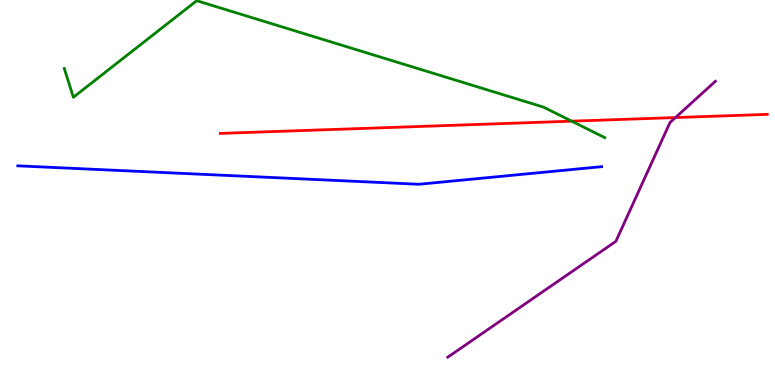[{'lines': ['blue', 'red'], 'intersections': []}, {'lines': ['green', 'red'], 'intersections': [{'x': 7.38, 'y': 6.85}]}, {'lines': ['purple', 'red'], 'intersections': [{'x': 8.72, 'y': 6.95}]}, {'lines': ['blue', 'green'], 'intersections': []}, {'lines': ['blue', 'purple'], 'intersections': []}, {'lines': ['green', 'purple'], 'intersections': []}]